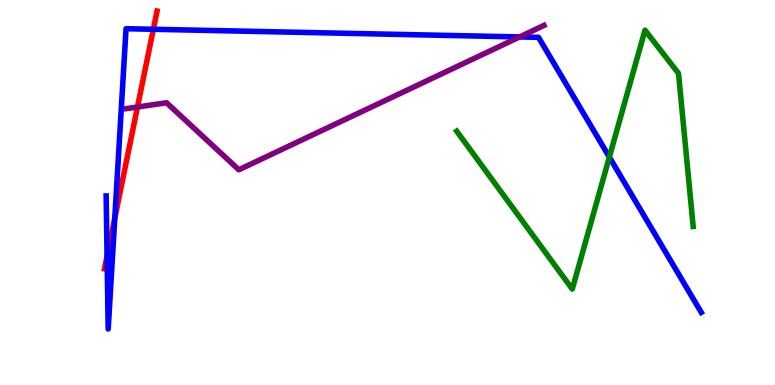[{'lines': ['blue', 'red'], 'intersections': [{'x': 1.38, 'y': 3.35}, {'x': 1.48, 'y': 4.33}, {'x': 1.98, 'y': 9.24}]}, {'lines': ['green', 'red'], 'intersections': []}, {'lines': ['purple', 'red'], 'intersections': [{'x': 1.77, 'y': 7.22}]}, {'lines': ['blue', 'green'], 'intersections': [{'x': 7.86, 'y': 5.92}]}, {'lines': ['blue', 'purple'], 'intersections': [{'x': 6.7, 'y': 9.04}]}, {'lines': ['green', 'purple'], 'intersections': []}]